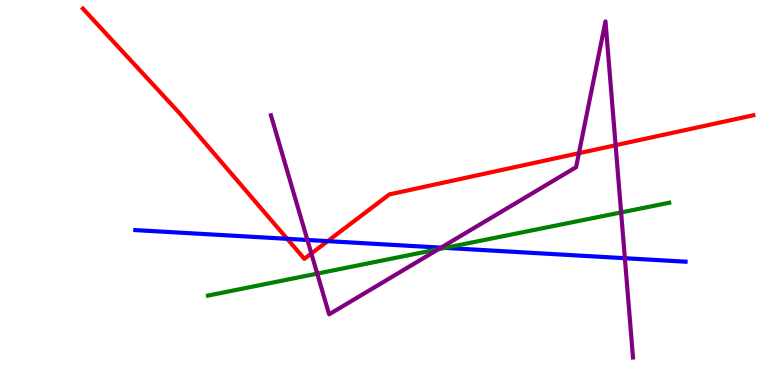[{'lines': ['blue', 'red'], 'intersections': [{'x': 3.71, 'y': 3.8}, {'x': 4.23, 'y': 3.74}]}, {'lines': ['green', 'red'], 'intersections': []}, {'lines': ['purple', 'red'], 'intersections': [{'x': 4.02, 'y': 3.42}, {'x': 7.47, 'y': 6.02}, {'x': 7.94, 'y': 6.23}]}, {'lines': ['blue', 'green'], 'intersections': [{'x': 5.74, 'y': 3.56}]}, {'lines': ['blue', 'purple'], 'intersections': [{'x': 3.97, 'y': 3.77}, {'x': 5.69, 'y': 3.57}, {'x': 8.06, 'y': 3.29}]}, {'lines': ['green', 'purple'], 'intersections': [{'x': 4.09, 'y': 2.89}, {'x': 5.66, 'y': 3.53}, {'x': 8.01, 'y': 4.48}]}]